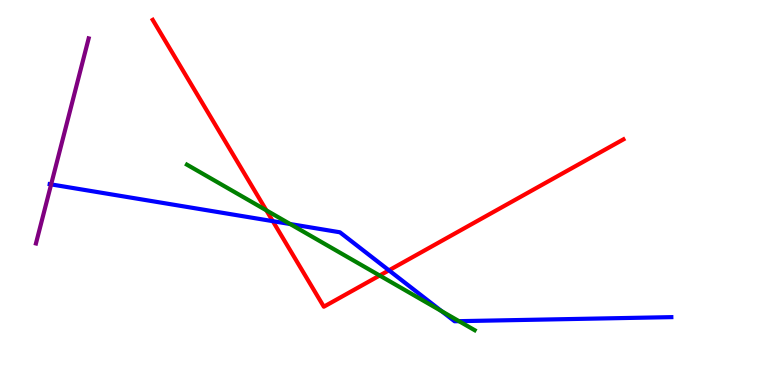[{'lines': ['blue', 'red'], 'intersections': [{'x': 3.52, 'y': 4.26}, {'x': 5.02, 'y': 2.98}]}, {'lines': ['green', 'red'], 'intersections': [{'x': 3.44, 'y': 4.54}, {'x': 4.9, 'y': 2.84}]}, {'lines': ['purple', 'red'], 'intersections': []}, {'lines': ['blue', 'green'], 'intersections': [{'x': 3.74, 'y': 4.18}, {'x': 5.7, 'y': 1.92}, {'x': 5.92, 'y': 1.66}]}, {'lines': ['blue', 'purple'], 'intersections': [{'x': 0.66, 'y': 5.21}]}, {'lines': ['green', 'purple'], 'intersections': []}]